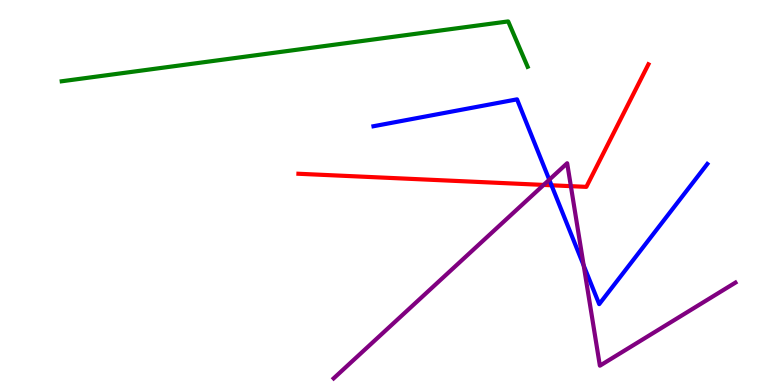[{'lines': ['blue', 'red'], 'intersections': [{'x': 7.12, 'y': 5.19}]}, {'lines': ['green', 'red'], 'intersections': []}, {'lines': ['purple', 'red'], 'intersections': [{'x': 7.01, 'y': 5.2}, {'x': 7.37, 'y': 5.16}]}, {'lines': ['blue', 'green'], 'intersections': []}, {'lines': ['blue', 'purple'], 'intersections': [{'x': 7.09, 'y': 5.33}, {'x': 7.53, 'y': 3.1}]}, {'lines': ['green', 'purple'], 'intersections': []}]